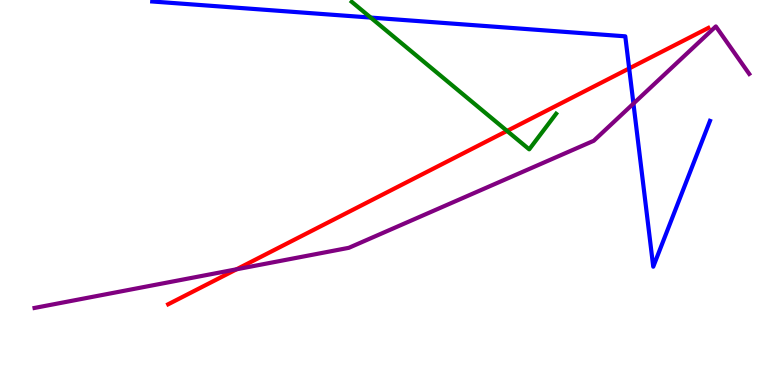[{'lines': ['blue', 'red'], 'intersections': [{'x': 8.12, 'y': 8.22}]}, {'lines': ['green', 'red'], 'intersections': [{'x': 6.54, 'y': 6.6}]}, {'lines': ['purple', 'red'], 'intersections': [{'x': 3.05, 'y': 3.01}]}, {'lines': ['blue', 'green'], 'intersections': [{'x': 4.78, 'y': 9.54}]}, {'lines': ['blue', 'purple'], 'intersections': [{'x': 8.17, 'y': 7.31}]}, {'lines': ['green', 'purple'], 'intersections': []}]